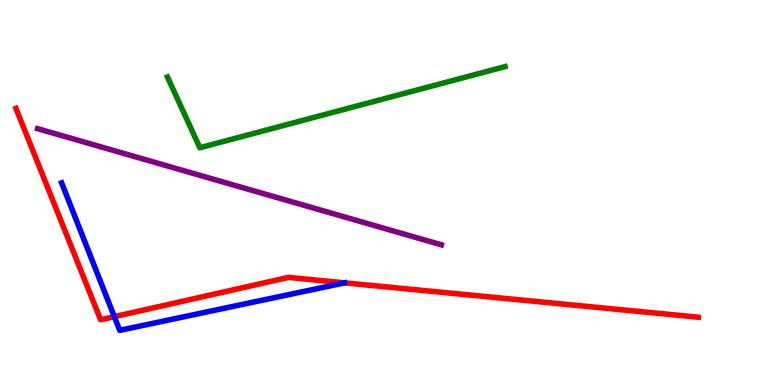[{'lines': ['blue', 'red'], 'intersections': [{'x': 1.48, 'y': 1.78}, {'x': 4.45, 'y': 2.65}]}, {'lines': ['green', 'red'], 'intersections': []}, {'lines': ['purple', 'red'], 'intersections': []}, {'lines': ['blue', 'green'], 'intersections': []}, {'lines': ['blue', 'purple'], 'intersections': []}, {'lines': ['green', 'purple'], 'intersections': []}]